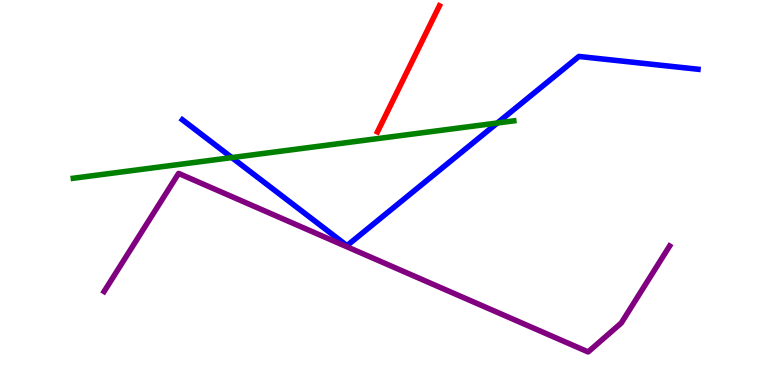[{'lines': ['blue', 'red'], 'intersections': []}, {'lines': ['green', 'red'], 'intersections': []}, {'lines': ['purple', 'red'], 'intersections': []}, {'lines': ['blue', 'green'], 'intersections': [{'x': 2.99, 'y': 5.91}, {'x': 6.42, 'y': 6.81}]}, {'lines': ['blue', 'purple'], 'intersections': []}, {'lines': ['green', 'purple'], 'intersections': []}]